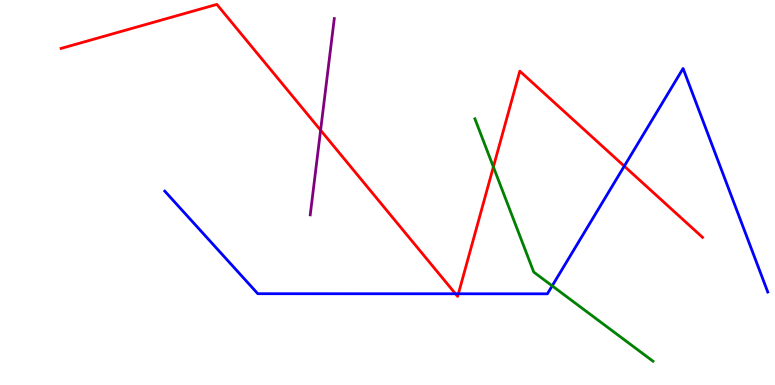[{'lines': ['blue', 'red'], 'intersections': [{'x': 5.88, 'y': 2.37}, {'x': 5.91, 'y': 2.37}, {'x': 8.06, 'y': 5.68}]}, {'lines': ['green', 'red'], 'intersections': [{'x': 6.37, 'y': 5.66}]}, {'lines': ['purple', 'red'], 'intersections': [{'x': 4.14, 'y': 6.62}]}, {'lines': ['blue', 'green'], 'intersections': [{'x': 7.12, 'y': 2.58}]}, {'lines': ['blue', 'purple'], 'intersections': []}, {'lines': ['green', 'purple'], 'intersections': []}]